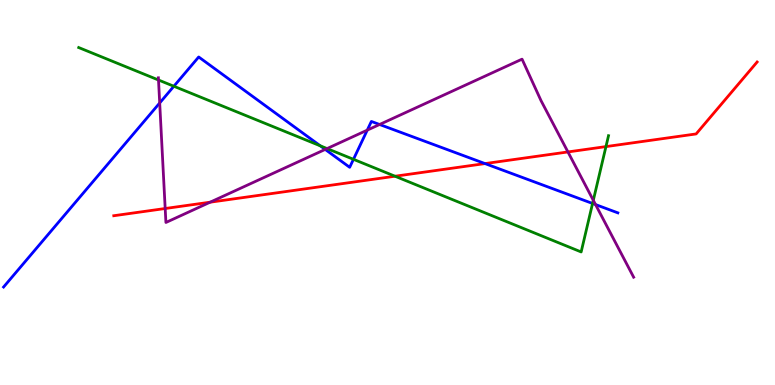[{'lines': ['blue', 'red'], 'intersections': [{'x': 6.26, 'y': 5.75}]}, {'lines': ['green', 'red'], 'intersections': [{'x': 5.1, 'y': 5.42}, {'x': 7.82, 'y': 6.19}]}, {'lines': ['purple', 'red'], 'intersections': [{'x': 2.13, 'y': 4.58}, {'x': 2.71, 'y': 4.75}, {'x': 7.33, 'y': 6.05}]}, {'lines': ['blue', 'green'], 'intersections': [{'x': 2.24, 'y': 7.76}, {'x': 4.13, 'y': 6.21}, {'x': 4.56, 'y': 5.86}, {'x': 7.65, 'y': 4.71}]}, {'lines': ['blue', 'purple'], 'intersections': [{'x': 2.06, 'y': 7.33}, {'x': 4.2, 'y': 6.12}, {'x': 4.74, 'y': 6.62}, {'x': 4.9, 'y': 6.77}, {'x': 7.68, 'y': 4.69}]}, {'lines': ['green', 'purple'], 'intersections': [{'x': 2.05, 'y': 7.92}, {'x': 4.22, 'y': 6.14}, {'x': 7.66, 'y': 4.8}]}]